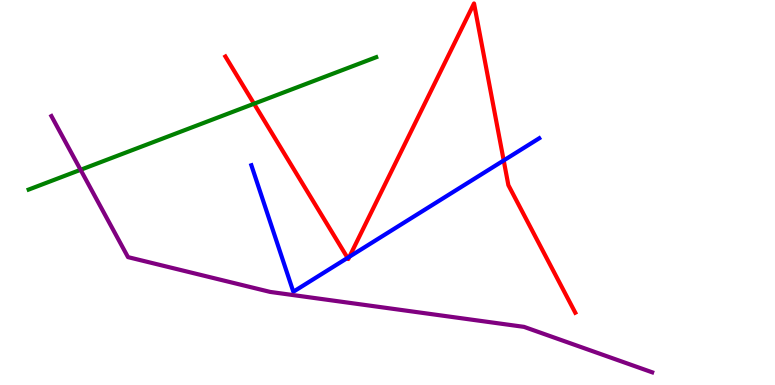[{'lines': ['blue', 'red'], 'intersections': [{'x': 4.48, 'y': 3.3}, {'x': 4.51, 'y': 3.33}, {'x': 6.5, 'y': 5.83}]}, {'lines': ['green', 'red'], 'intersections': [{'x': 3.28, 'y': 7.31}]}, {'lines': ['purple', 'red'], 'intersections': []}, {'lines': ['blue', 'green'], 'intersections': []}, {'lines': ['blue', 'purple'], 'intersections': []}, {'lines': ['green', 'purple'], 'intersections': [{'x': 1.04, 'y': 5.59}]}]